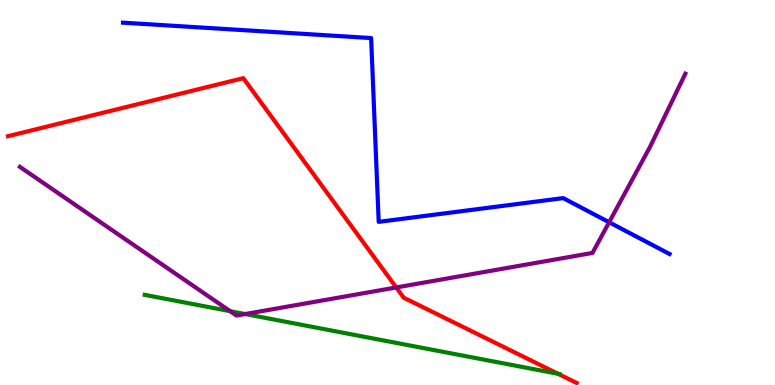[{'lines': ['blue', 'red'], 'intersections': []}, {'lines': ['green', 'red'], 'intersections': [{'x': 7.2, 'y': 0.291}]}, {'lines': ['purple', 'red'], 'intersections': [{'x': 5.11, 'y': 2.53}]}, {'lines': ['blue', 'green'], 'intersections': []}, {'lines': ['blue', 'purple'], 'intersections': [{'x': 7.86, 'y': 4.23}]}, {'lines': ['green', 'purple'], 'intersections': [{'x': 2.97, 'y': 1.92}, {'x': 3.16, 'y': 1.84}]}]